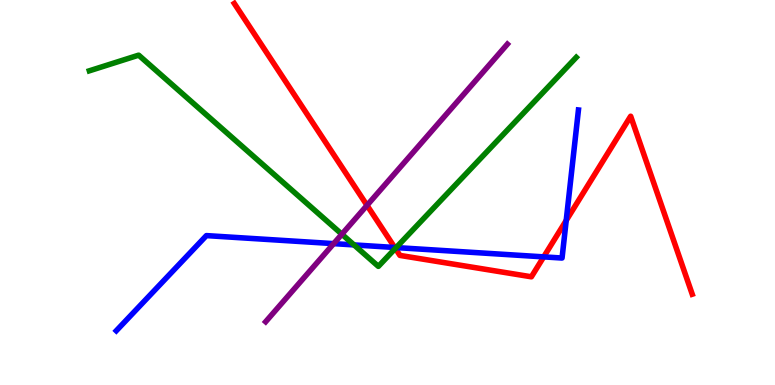[{'lines': ['blue', 'red'], 'intersections': [{'x': 5.09, 'y': 3.57}, {'x': 7.02, 'y': 3.33}, {'x': 7.31, 'y': 4.27}]}, {'lines': ['green', 'red'], 'intersections': [{'x': 5.1, 'y': 3.55}]}, {'lines': ['purple', 'red'], 'intersections': [{'x': 4.74, 'y': 4.67}]}, {'lines': ['blue', 'green'], 'intersections': [{'x': 4.57, 'y': 3.64}, {'x': 5.11, 'y': 3.57}]}, {'lines': ['blue', 'purple'], 'intersections': [{'x': 4.31, 'y': 3.67}]}, {'lines': ['green', 'purple'], 'intersections': [{'x': 4.41, 'y': 3.92}]}]